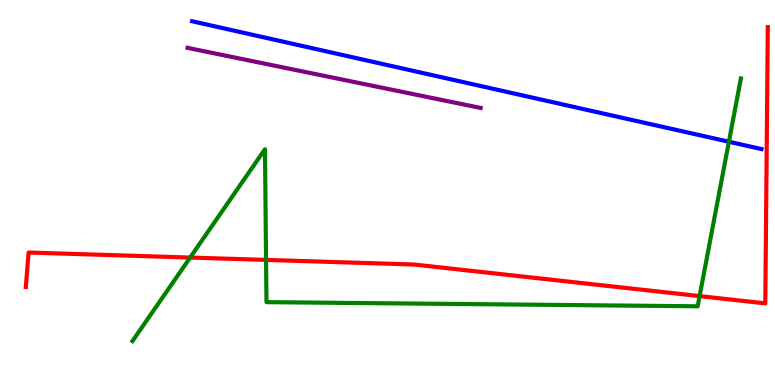[{'lines': ['blue', 'red'], 'intersections': []}, {'lines': ['green', 'red'], 'intersections': [{'x': 2.45, 'y': 3.31}, {'x': 3.43, 'y': 3.25}, {'x': 9.03, 'y': 2.31}]}, {'lines': ['purple', 'red'], 'intersections': []}, {'lines': ['blue', 'green'], 'intersections': [{'x': 9.41, 'y': 6.32}]}, {'lines': ['blue', 'purple'], 'intersections': []}, {'lines': ['green', 'purple'], 'intersections': []}]